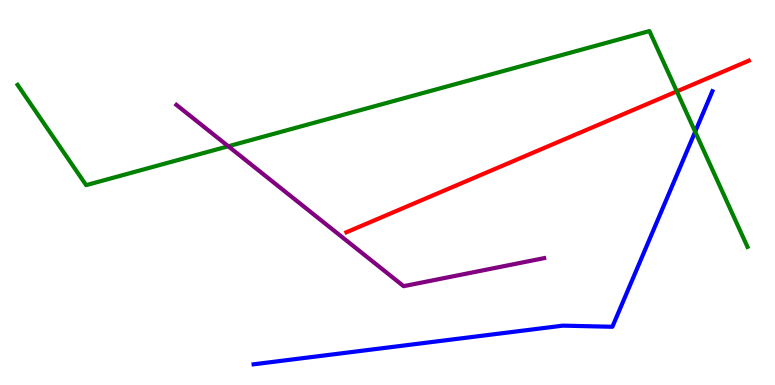[{'lines': ['blue', 'red'], 'intersections': []}, {'lines': ['green', 'red'], 'intersections': [{'x': 8.73, 'y': 7.63}]}, {'lines': ['purple', 'red'], 'intersections': []}, {'lines': ['blue', 'green'], 'intersections': [{'x': 8.97, 'y': 6.58}]}, {'lines': ['blue', 'purple'], 'intersections': []}, {'lines': ['green', 'purple'], 'intersections': [{'x': 2.95, 'y': 6.2}]}]